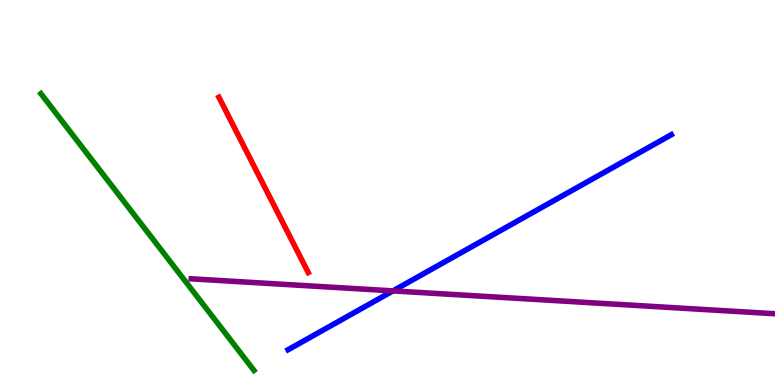[{'lines': ['blue', 'red'], 'intersections': []}, {'lines': ['green', 'red'], 'intersections': []}, {'lines': ['purple', 'red'], 'intersections': []}, {'lines': ['blue', 'green'], 'intersections': []}, {'lines': ['blue', 'purple'], 'intersections': [{'x': 5.07, 'y': 2.44}]}, {'lines': ['green', 'purple'], 'intersections': []}]